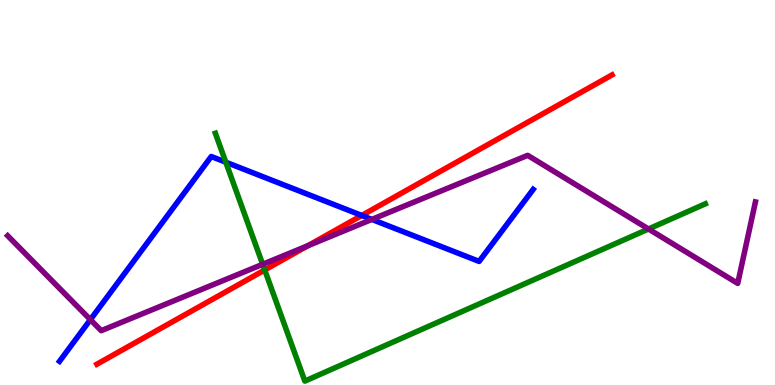[{'lines': ['blue', 'red'], 'intersections': [{'x': 4.67, 'y': 4.4}]}, {'lines': ['green', 'red'], 'intersections': [{'x': 3.42, 'y': 2.99}]}, {'lines': ['purple', 'red'], 'intersections': [{'x': 3.97, 'y': 3.62}]}, {'lines': ['blue', 'green'], 'intersections': [{'x': 2.91, 'y': 5.79}]}, {'lines': ['blue', 'purple'], 'intersections': [{'x': 1.17, 'y': 1.7}, {'x': 4.8, 'y': 4.3}]}, {'lines': ['green', 'purple'], 'intersections': [{'x': 3.39, 'y': 3.14}, {'x': 8.37, 'y': 4.05}]}]